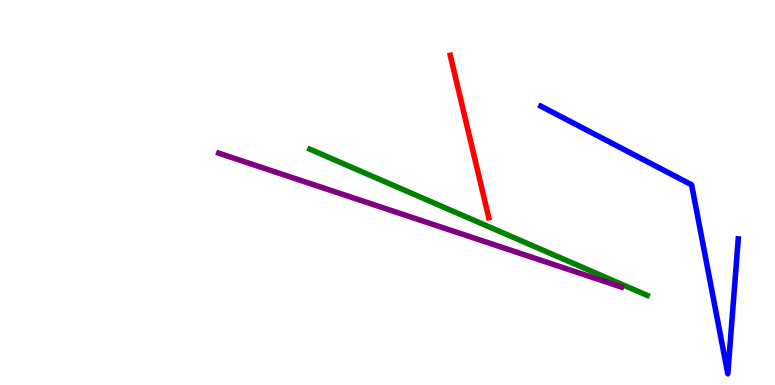[{'lines': ['blue', 'red'], 'intersections': []}, {'lines': ['green', 'red'], 'intersections': []}, {'lines': ['purple', 'red'], 'intersections': []}, {'lines': ['blue', 'green'], 'intersections': []}, {'lines': ['blue', 'purple'], 'intersections': []}, {'lines': ['green', 'purple'], 'intersections': []}]